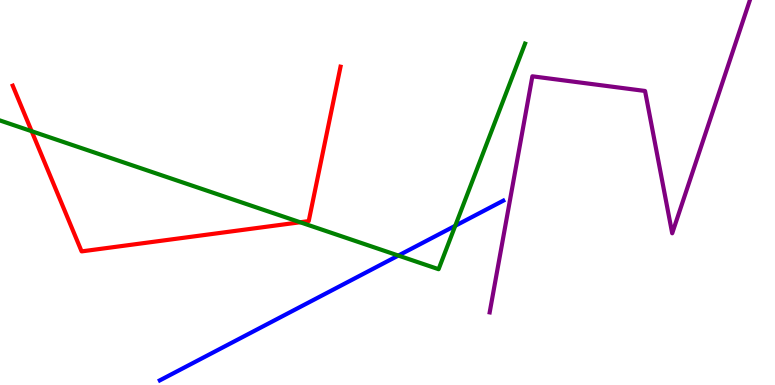[{'lines': ['blue', 'red'], 'intersections': []}, {'lines': ['green', 'red'], 'intersections': [{'x': 0.408, 'y': 6.59}, {'x': 3.87, 'y': 4.23}]}, {'lines': ['purple', 'red'], 'intersections': []}, {'lines': ['blue', 'green'], 'intersections': [{'x': 5.14, 'y': 3.36}, {'x': 5.87, 'y': 4.14}]}, {'lines': ['blue', 'purple'], 'intersections': []}, {'lines': ['green', 'purple'], 'intersections': []}]